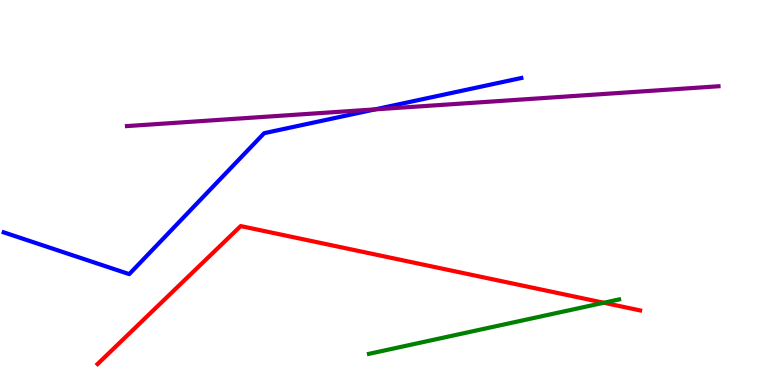[{'lines': ['blue', 'red'], 'intersections': []}, {'lines': ['green', 'red'], 'intersections': [{'x': 7.79, 'y': 2.14}]}, {'lines': ['purple', 'red'], 'intersections': []}, {'lines': ['blue', 'green'], 'intersections': []}, {'lines': ['blue', 'purple'], 'intersections': [{'x': 4.84, 'y': 7.16}]}, {'lines': ['green', 'purple'], 'intersections': []}]